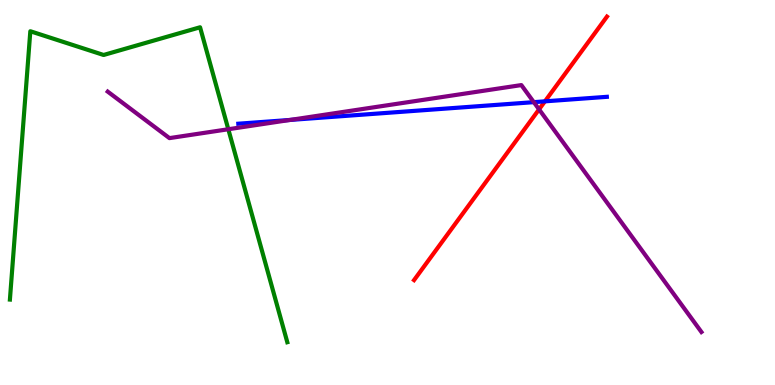[{'lines': ['blue', 'red'], 'intersections': [{'x': 7.03, 'y': 7.37}]}, {'lines': ['green', 'red'], 'intersections': []}, {'lines': ['purple', 'red'], 'intersections': [{'x': 6.96, 'y': 7.16}]}, {'lines': ['blue', 'green'], 'intersections': []}, {'lines': ['blue', 'purple'], 'intersections': [{'x': 3.74, 'y': 6.88}, {'x': 6.89, 'y': 7.35}]}, {'lines': ['green', 'purple'], 'intersections': [{'x': 2.95, 'y': 6.64}]}]